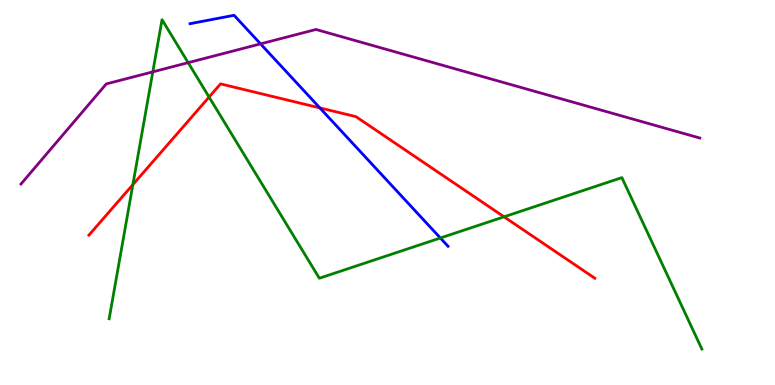[{'lines': ['blue', 'red'], 'intersections': [{'x': 4.13, 'y': 7.2}]}, {'lines': ['green', 'red'], 'intersections': [{'x': 1.71, 'y': 5.2}, {'x': 2.7, 'y': 7.48}, {'x': 6.5, 'y': 4.37}]}, {'lines': ['purple', 'red'], 'intersections': []}, {'lines': ['blue', 'green'], 'intersections': [{'x': 5.68, 'y': 3.82}]}, {'lines': ['blue', 'purple'], 'intersections': [{'x': 3.36, 'y': 8.86}]}, {'lines': ['green', 'purple'], 'intersections': [{'x': 1.97, 'y': 8.13}, {'x': 2.43, 'y': 8.37}]}]